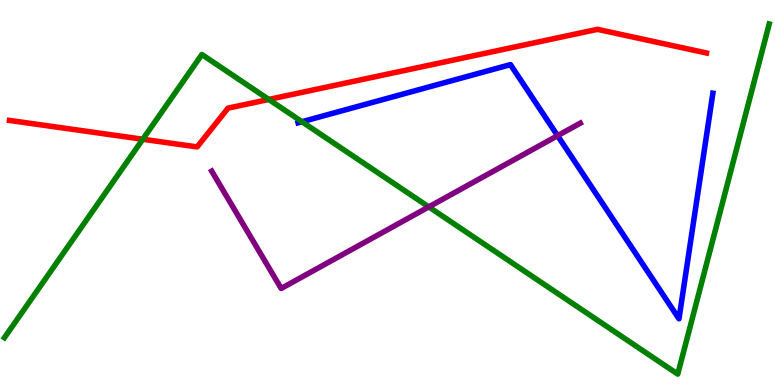[{'lines': ['blue', 'red'], 'intersections': []}, {'lines': ['green', 'red'], 'intersections': [{'x': 1.84, 'y': 6.38}, {'x': 3.47, 'y': 7.42}]}, {'lines': ['purple', 'red'], 'intersections': []}, {'lines': ['blue', 'green'], 'intersections': [{'x': 3.9, 'y': 6.84}]}, {'lines': ['blue', 'purple'], 'intersections': [{'x': 7.19, 'y': 6.48}]}, {'lines': ['green', 'purple'], 'intersections': [{'x': 5.53, 'y': 4.63}]}]